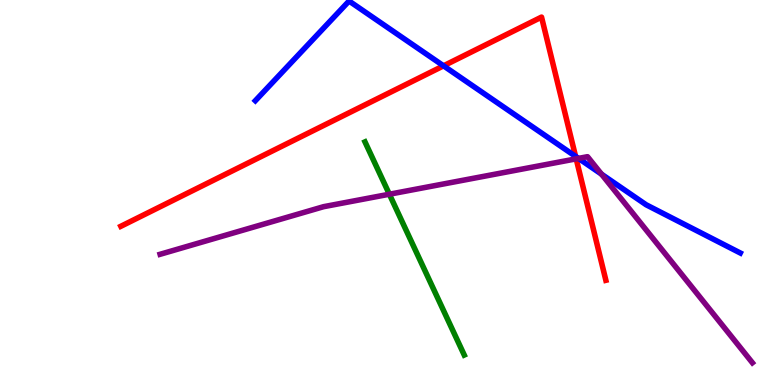[{'lines': ['blue', 'red'], 'intersections': [{'x': 5.72, 'y': 8.29}, {'x': 7.43, 'y': 5.94}]}, {'lines': ['green', 'red'], 'intersections': []}, {'lines': ['purple', 'red'], 'intersections': [{'x': 7.43, 'y': 5.87}]}, {'lines': ['blue', 'green'], 'intersections': []}, {'lines': ['blue', 'purple'], 'intersections': [{'x': 7.46, 'y': 5.89}, {'x': 7.76, 'y': 5.48}]}, {'lines': ['green', 'purple'], 'intersections': [{'x': 5.02, 'y': 4.96}]}]